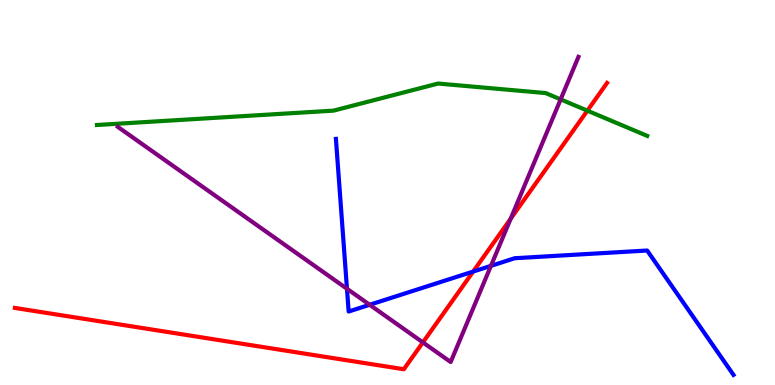[{'lines': ['blue', 'red'], 'intersections': [{'x': 6.11, 'y': 2.95}]}, {'lines': ['green', 'red'], 'intersections': [{'x': 7.58, 'y': 7.13}]}, {'lines': ['purple', 'red'], 'intersections': [{'x': 5.46, 'y': 1.11}, {'x': 6.59, 'y': 4.32}]}, {'lines': ['blue', 'green'], 'intersections': []}, {'lines': ['blue', 'purple'], 'intersections': [{'x': 4.48, 'y': 2.5}, {'x': 4.77, 'y': 2.08}, {'x': 6.33, 'y': 3.09}]}, {'lines': ['green', 'purple'], 'intersections': [{'x': 7.23, 'y': 7.42}]}]